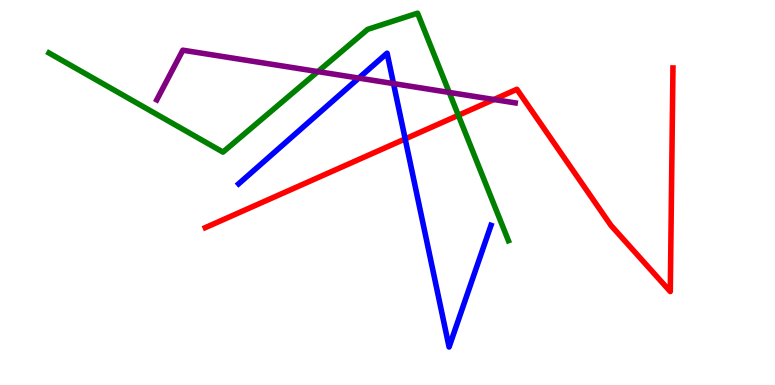[{'lines': ['blue', 'red'], 'intersections': [{'x': 5.23, 'y': 6.39}]}, {'lines': ['green', 'red'], 'intersections': [{'x': 5.91, 'y': 7.01}]}, {'lines': ['purple', 'red'], 'intersections': [{'x': 6.37, 'y': 7.42}]}, {'lines': ['blue', 'green'], 'intersections': []}, {'lines': ['blue', 'purple'], 'intersections': [{'x': 4.63, 'y': 7.97}, {'x': 5.08, 'y': 7.83}]}, {'lines': ['green', 'purple'], 'intersections': [{'x': 4.1, 'y': 8.14}, {'x': 5.8, 'y': 7.6}]}]